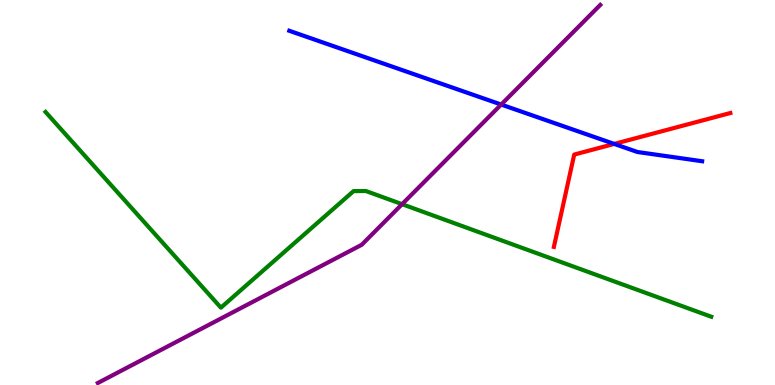[{'lines': ['blue', 'red'], 'intersections': [{'x': 7.93, 'y': 6.26}]}, {'lines': ['green', 'red'], 'intersections': []}, {'lines': ['purple', 'red'], 'intersections': []}, {'lines': ['blue', 'green'], 'intersections': []}, {'lines': ['blue', 'purple'], 'intersections': [{'x': 6.47, 'y': 7.28}]}, {'lines': ['green', 'purple'], 'intersections': [{'x': 5.19, 'y': 4.7}]}]